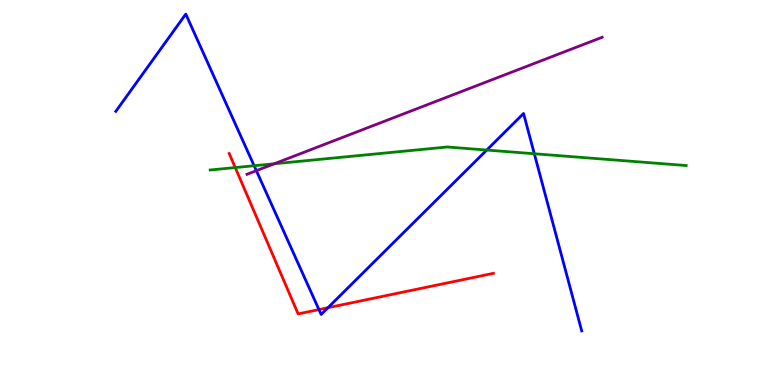[{'lines': ['blue', 'red'], 'intersections': [{'x': 4.12, 'y': 1.96}, {'x': 4.23, 'y': 2.01}]}, {'lines': ['green', 'red'], 'intersections': [{'x': 3.04, 'y': 5.65}]}, {'lines': ['purple', 'red'], 'intersections': []}, {'lines': ['blue', 'green'], 'intersections': [{'x': 3.28, 'y': 5.7}, {'x': 6.28, 'y': 6.1}, {'x': 6.89, 'y': 6.01}]}, {'lines': ['blue', 'purple'], 'intersections': [{'x': 3.31, 'y': 5.57}]}, {'lines': ['green', 'purple'], 'intersections': [{'x': 3.54, 'y': 5.75}]}]